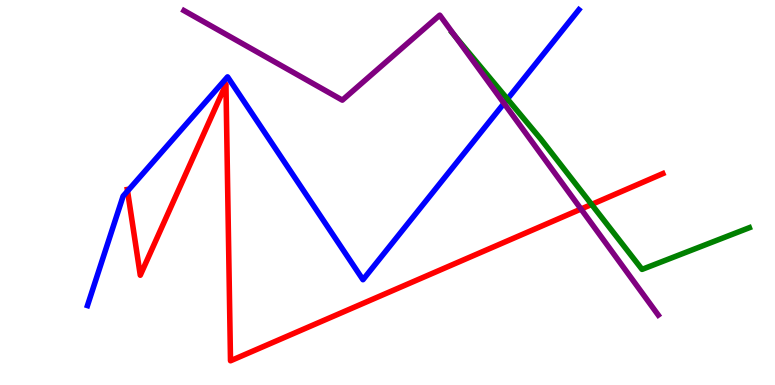[{'lines': ['blue', 'red'], 'intersections': [{'x': 1.65, 'y': 5.04}]}, {'lines': ['green', 'red'], 'intersections': [{'x': 7.63, 'y': 4.69}]}, {'lines': ['purple', 'red'], 'intersections': [{'x': 7.5, 'y': 4.57}]}, {'lines': ['blue', 'green'], 'intersections': [{'x': 6.55, 'y': 7.43}]}, {'lines': ['blue', 'purple'], 'intersections': [{'x': 6.5, 'y': 7.32}]}, {'lines': ['green', 'purple'], 'intersections': [{'x': 5.87, 'y': 9.05}]}]